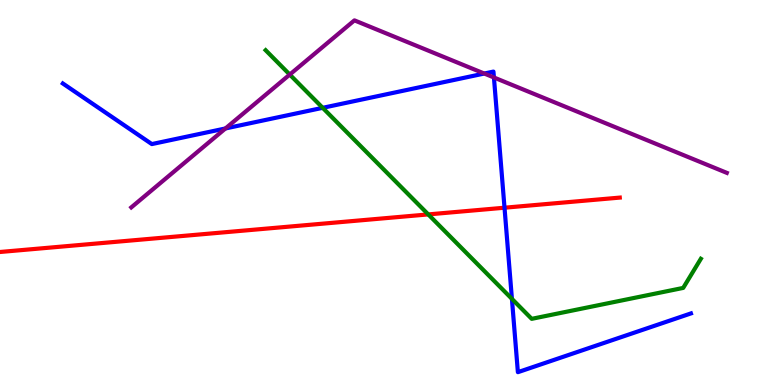[{'lines': ['blue', 'red'], 'intersections': [{'x': 6.51, 'y': 4.6}]}, {'lines': ['green', 'red'], 'intersections': [{'x': 5.53, 'y': 4.43}]}, {'lines': ['purple', 'red'], 'intersections': []}, {'lines': ['blue', 'green'], 'intersections': [{'x': 4.16, 'y': 7.2}, {'x': 6.61, 'y': 2.24}]}, {'lines': ['blue', 'purple'], 'intersections': [{'x': 2.91, 'y': 6.66}, {'x': 6.25, 'y': 8.09}, {'x': 6.37, 'y': 7.99}]}, {'lines': ['green', 'purple'], 'intersections': [{'x': 3.74, 'y': 8.06}]}]